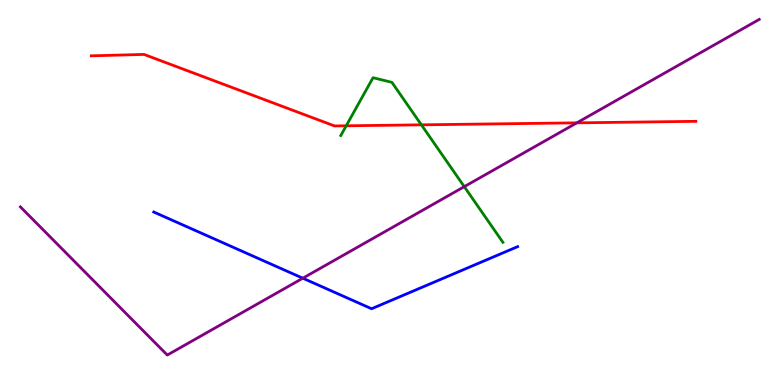[{'lines': ['blue', 'red'], 'intersections': []}, {'lines': ['green', 'red'], 'intersections': [{'x': 4.47, 'y': 6.73}, {'x': 5.44, 'y': 6.76}]}, {'lines': ['purple', 'red'], 'intersections': [{'x': 7.44, 'y': 6.81}]}, {'lines': ['blue', 'green'], 'intersections': []}, {'lines': ['blue', 'purple'], 'intersections': [{'x': 3.91, 'y': 2.77}]}, {'lines': ['green', 'purple'], 'intersections': [{'x': 5.99, 'y': 5.15}]}]